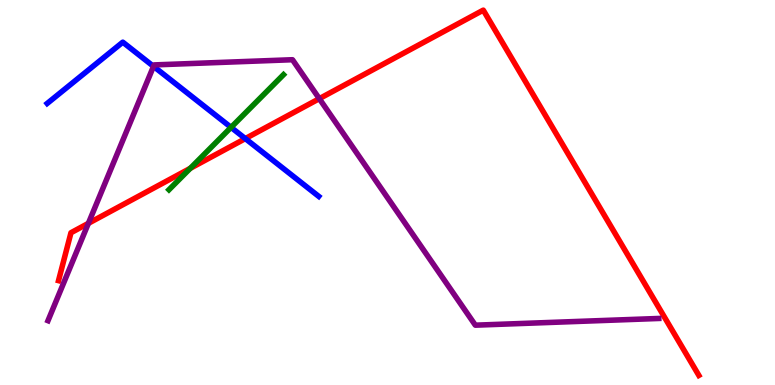[{'lines': ['blue', 'red'], 'intersections': [{'x': 3.17, 'y': 6.4}]}, {'lines': ['green', 'red'], 'intersections': [{'x': 2.46, 'y': 5.63}]}, {'lines': ['purple', 'red'], 'intersections': [{'x': 1.14, 'y': 4.2}, {'x': 4.12, 'y': 7.44}]}, {'lines': ['blue', 'green'], 'intersections': [{'x': 2.98, 'y': 6.69}]}, {'lines': ['blue', 'purple'], 'intersections': [{'x': 1.98, 'y': 8.28}]}, {'lines': ['green', 'purple'], 'intersections': []}]